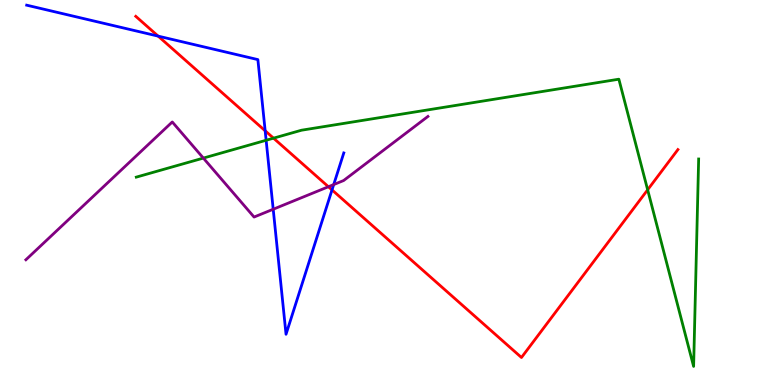[{'lines': ['blue', 'red'], 'intersections': [{'x': 2.04, 'y': 9.06}, {'x': 3.42, 'y': 6.6}, {'x': 4.28, 'y': 5.07}]}, {'lines': ['green', 'red'], 'intersections': [{'x': 3.53, 'y': 6.41}, {'x': 8.36, 'y': 5.07}]}, {'lines': ['purple', 'red'], 'intersections': [{'x': 4.24, 'y': 5.15}]}, {'lines': ['blue', 'green'], 'intersections': [{'x': 3.43, 'y': 6.36}]}, {'lines': ['blue', 'purple'], 'intersections': [{'x': 3.53, 'y': 4.57}, {'x': 4.31, 'y': 5.21}]}, {'lines': ['green', 'purple'], 'intersections': [{'x': 2.62, 'y': 5.89}]}]